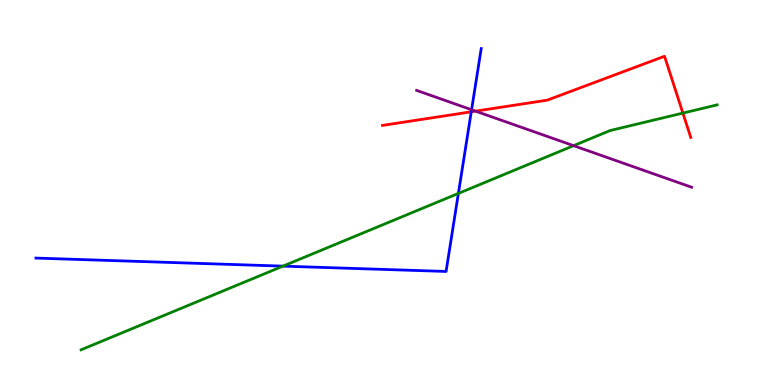[{'lines': ['blue', 'red'], 'intersections': [{'x': 6.08, 'y': 7.1}]}, {'lines': ['green', 'red'], 'intersections': [{'x': 8.81, 'y': 7.06}]}, {'lines': ['purple', 'red'], 'intersections': [{'x': 6.14, 'y': 7.11}]}, {'lines': ['blue', 'green'], 'intersections': [{'x': 3.65, 'y': 3.09}, {'x': 5.91, 'y': 4.98}]}, {'lines': ['blue', 'purple'], 'intersections': [{'x': 6.08, 'y': 7.15}]}, {'lines': ['green', 'purple'], 'intersections': [{'x': 7.4, 'y': 6.22}]}]